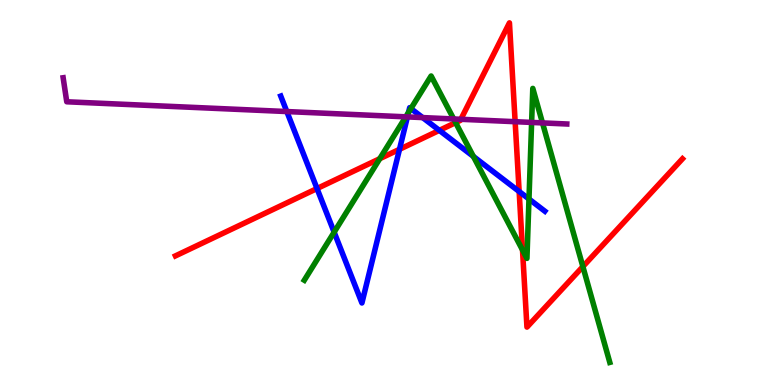[{'lines': ['blue', 'red'], 'intersections': [{'x': 4.09, 'y': 5.1}, {'x': 5.15, 'y': 6.12}, {'x': 5.67, 'y': 6.61}, {'x': 6.7, 'y': 5.03}]}, {'lines': ['green', 'red'], 'intersections': [{'x': 4.9, 'y': 5.88}, {'x': 5.88, 'y': 6.82}, {'x': 6.74, 'y': 3.51}, {'x': 7.52, 'y': 3.08}]}, {'lines': ['purple', 'red'], 'intersections': [{'x': 5.95, 'y': 6.9}, {'x': 6.65, 'y': 6.84}]}, {'lines': ['blue', 'green'], 'intersections': [{'x': 4.31, 'y': 3.97}, {'x': 5.27, 'y': 7.08}, {'x': 5.3, 'y': 7.18}, {'x': 6.11, 'y': 5.94}, {'x': 6.83, 'y': 4.83}]}, {'lines': ['blue', 'purple'], 'intersections': [{'x': 3.7, 'y': 7.1}, {'x': 5.26, 'y': 6.96}, {'x': 5.45, 'y': 6.95}]}, {'lines': ['green', 'purple'], 'intersections': [{'x': 5.24, 'y': 6.97}, {'x': 5.85, 'y': 6.91}, {'x': 6.86, 'y': 6.82}, {'x': 7.0, 'y': 6.81}]}]